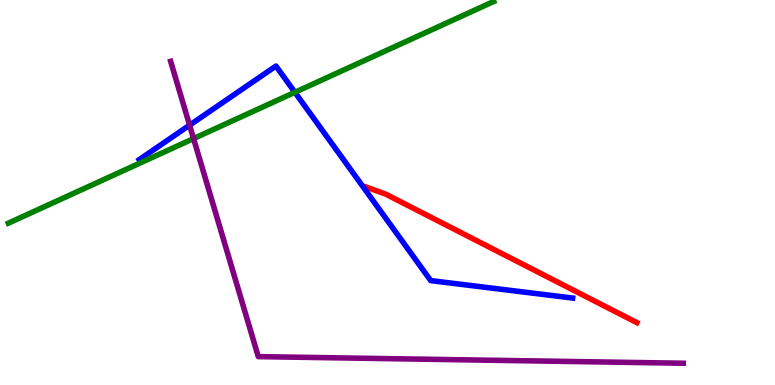[{'lines': ['blue', 'red'], 'intersections': []}, {'lines': ['green', 'red'], 'intersections': []}, {'lines': ['purple', 'red'], 'intersections': []}, {'lines': ['blue', 'green'], 'intersections': [{'x': 3.81, 'y': 7.6}]}, {'lines': ['blue', 'purple'], 'intersections': [{'x': 2.45, 'y': 6.75}]}, {'lines': ['green', 'purple'], 'intersections': [{'x': 2.5, 'y': 6.4}]}]